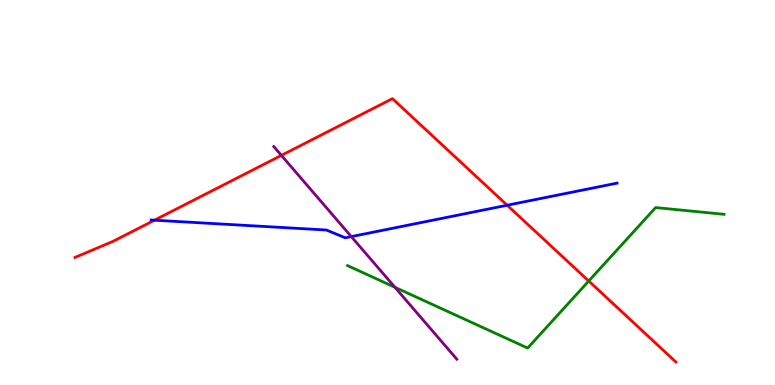[{'lines': ['blue', 'red'], 'intersections': [{'x': 1.99, 'y': 4.28}, {'x': 6.54, 'y': 4.67}]}, {'lines': ['green', 'red'], 'intersections': [{'x': 7.6, 'y': 2.7}]}, {'lines': ['purple', 'red'], 'intersections': [{'x': 3.63, 'y': 5.96}]}, {'lines': ['blue', 'green'], 'intersections': []}, {'lines': ['blue', 'purple'], 'intersections': [{'x': 4.53, 'y': 3.85}]}, {'lines': ['green', 'purple'], 'intersections': [{'x': 5.1, 'y': 2.54}]}]